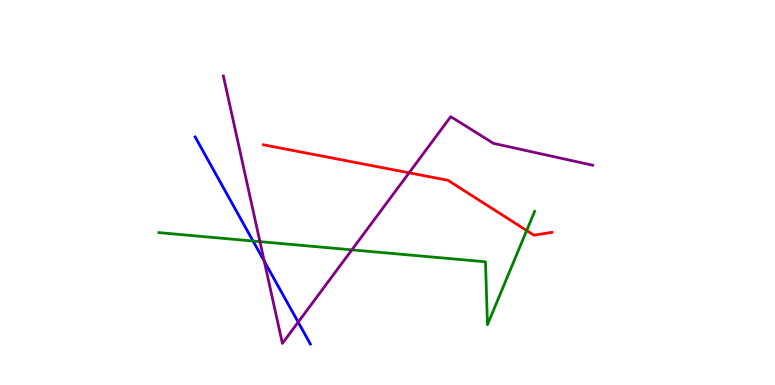[{'lines': ['blue', 'red'], 'intersections': []}, {'lines': ['green', 'red'], 'intersections': [{'x': 6.8, 'y': 4.01}]}, {'lines': ['purple', 'red'], 'intersections': [{'x': 5.28, 'y': 5.51}]}, {'lines': ['blue', 'green'], 'intersections': [{'x': 3.27, 'y': 3.74}]}, {'lines': ['blue', 'purple'], 'intersections': [{'x': 3.41, 'y': 3.22}, {'x': 3.85, 'y': 1.63}]}, {'lines': ['green', 'purple'], 'intersections': [{'x': 3.35, 'y': 3.72}, {'x': 4.54, 'y': 3.51}]}]